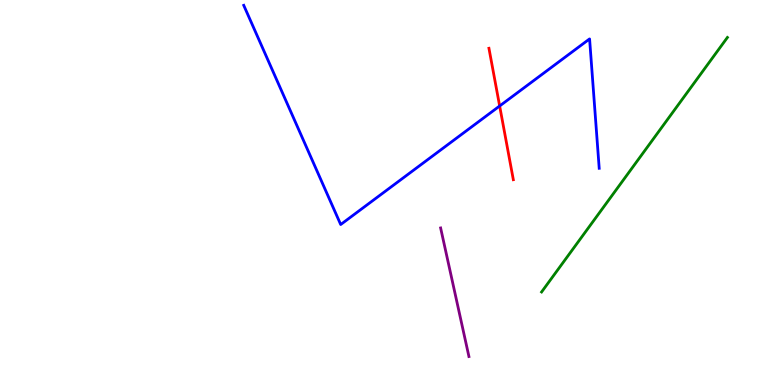[{'lines': ['blue', 'red'], 'intersections': [{'x': 6.45, 'y': 7.25}]}, {'lines': ['green', 'red'], 'intersections': []}, {'lines': ['purple', 'red'], 'intersections': []}, {'lines': ['blue', 'green'], 'intersections': []}, {'lines': ['blue', 'purple'], 'intersections': []}, {'lines': ['green', 'purple'], 'intersections': []}]